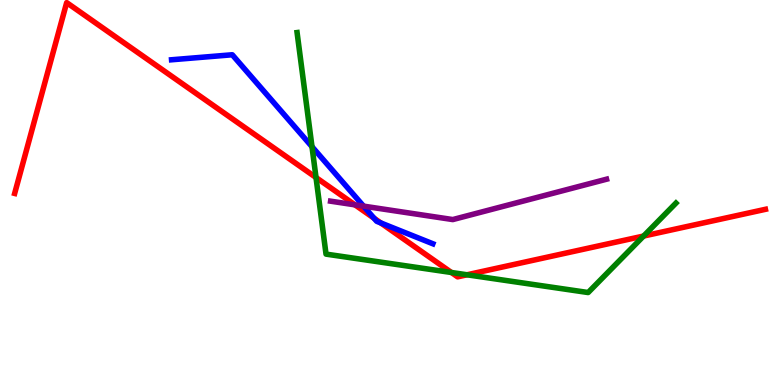[{'lines': ['blue', 'red'], 'intersections': [{'x': 4.83, 'y': 4.33}, {'x': 4.91, 'y': 4.21}]}, {'lines': ['green', 'red'], 'intersections': [{'x': 4.08, 'y': 5.39}, {'x': 5.82, 'y': 2.92}, {'x': 6.03, 'y': 2.86}, {'x': 8.3, 'y': 3.87}]}, {'lines': ['purple', 'red'], 'intersections': [{'x': 4.58, 'y': 4.68}]}, {'lines': ['blue', 'green'], 'intersections': [{'x': 4.03, 'y': 6.19}]}, {'lines': ['blue', 'purple'], 'intersections': [{'x': 4.69, 'y': 4.65}]}, {'lines': ['green', 'purple'], 'intersections': []}]